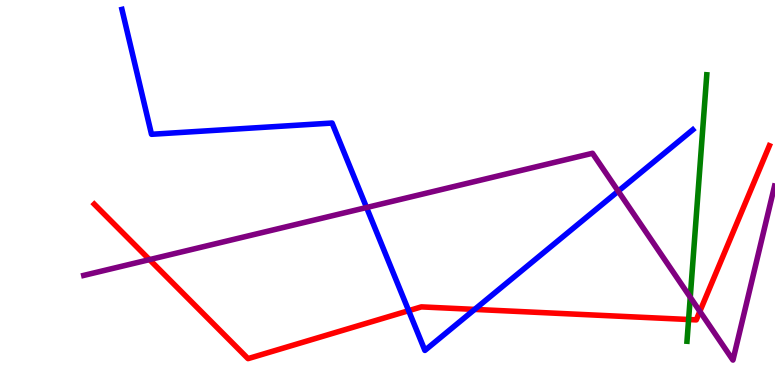[{'lines': ['blue', 'red'], 'intersections': [{'x': 5.27, 'y': 1.93}, {'x': 6.12, 'y': 1.96}]}, {'lines': ['green', 'red'], 'intersections': [{'x': 8.89, 'y': 1.7}]}, {'lines': ['purple', 'red'], 'intersections': [{'x': 1.93, 'y': 3.26}, {'x': 9.03, 'y': 1.91}]}, {'lines': ['blue', 'green'], 'intersections': []}, {'lines': ['blue', 'purple'], 'intersections': [{'x': 4.73, 'y': 4.61}, {'x': 7.98, 'y': 5.03}]}, {'lines': ['green', 'purple'], 'intersections': [{'x': 8.91, 'y': 2.28}]}]